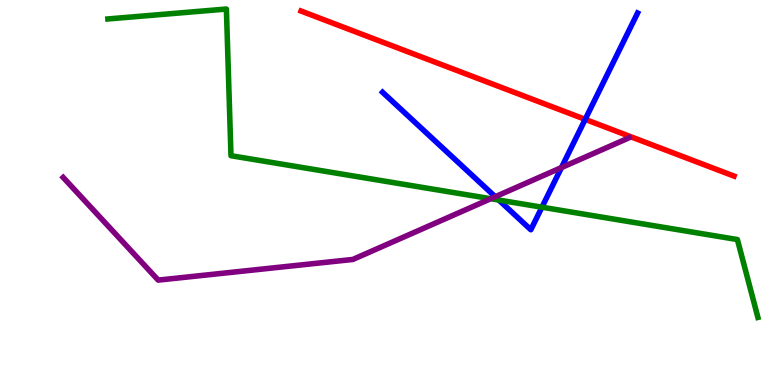[{'lines': ['blue', 'red'], 'intersections': [{'x': 7.55, 'y': 6.9}]}, {'lines': ['green', 'red'], 'intersections': []}, {'lines': ['purple', 'red'], 'intersections': []}, {'lines': ['blue', 'green'], 'intersections': [{'x': 6.44, 'y': 4.8}, {'x': 6.99, 'y': 4.62}]}, {'lines': ['blue', 'purple'], 'intersections': [{'x': 6.39, 'y': 4.89}, {'x': 7.24, 'y': 5.65}]}, {'lines': ['green', 'purple'], 'intersections': [{'x': 6.33, 'y': 4.84}]}]